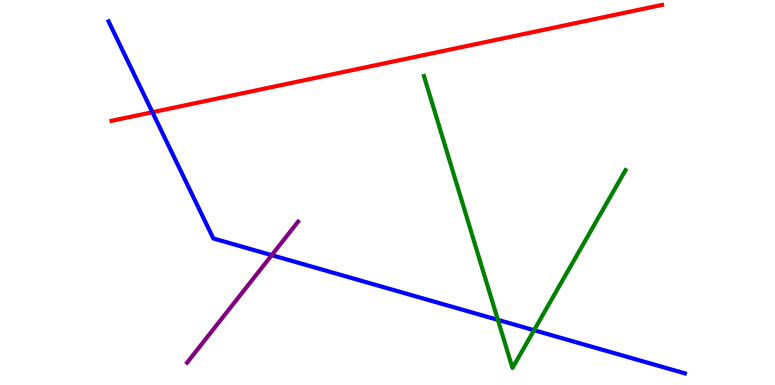[{'lines': ['blue', 'red'], 'intersections': [{'x': 1.97, 'y': 7.09}]}, {'lines': ['green', 'red'], 'intersections': []}, {'lines': ['purple', 'red'], 'intersections': []}, {'lines': ['blue', 'green'], 'intersections': [{'x': 6.42, 'y': 1.69}, {'x': 6.89, 'y': 1.42}]}, {'lines': ['blue', 'purple'], 'intersections': [{'x': 3.51, 'y': 3.37}]}, {'lines': ['green', 'purple'], 'intersections': []}]